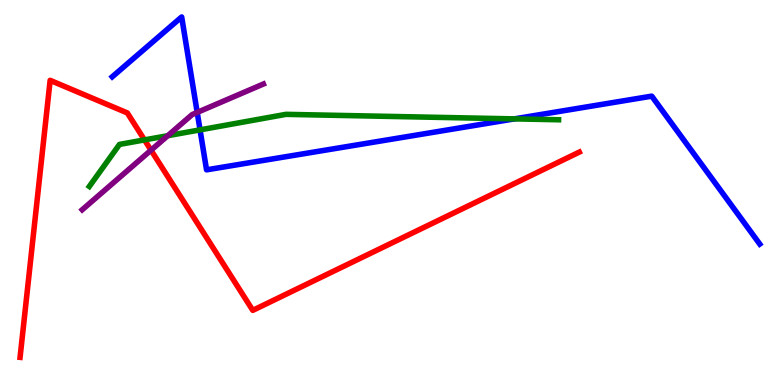[{'lines': ['blue', 'red'], 'intersections': []}, {'lines': ['green', 'red'], 'intersections': [{'x': 1.86, 'y': 6.37}]}, {'lines': ['purple', 'red'], 'intersections': [{'x': 1.95, 'y': 6.1}]}, {'lines': ['blue', 'green'], 'intersections': [{'x': 2.58, 'y': 6.63}, {'x': 6.64, 'y': 6.91}]}, {'lines': ['blue', 'purple'], 'intersections': [{'x': 2.54, 'y': 7.08}]}, {'lines': ['green', 'purple'], 'intersections': [{'x': 2.16, 'y': 6.48}]}]